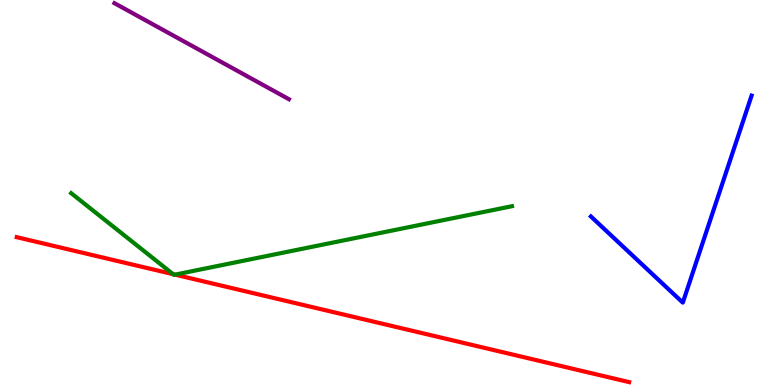[{'lines': ['blue', 'red'], 'intersections': []}, {'lines': ['green', 'red'], 'intersections': [{'x': 2.23, 'y': 2.88}, {'x': 2.26, 'y': 2.87}]}, {'lines': ['purple', 'red'], 'intersections': []}, {'lines': ['blue', 'green'], 'intersections': []}, {'lines': ['blue', 'purple'], 'intersections': []}, {'lines': ['green', 'purple'], 'intersections': []}]